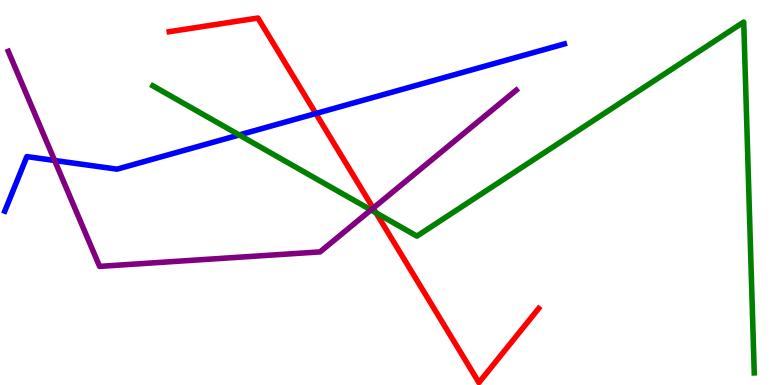[{'lines': ['blue', 'red'], 'intersections': [{'x': 4.08, 'y': 7.05}]}, {'lines': ['green', 'red'], 'intersections': [{'x': 4.85, 'y': 4.47}]}, {'lines': ['purple', 'red'], 'intersections': [{'x': 4.82, 'y': 4.59}]}, {'lines': ['blue', 'green'], 'intersections': [{'x': 3.09, 'y': 6.49}]}, {'lines': ['blue', 'purple'], 'intersections': [{'x': 0.705, 'y': 5.83}]}, {'lines': ['green', 'purple'], 'intersections': [{'x': 4.79, 'y': 4.55}]}]